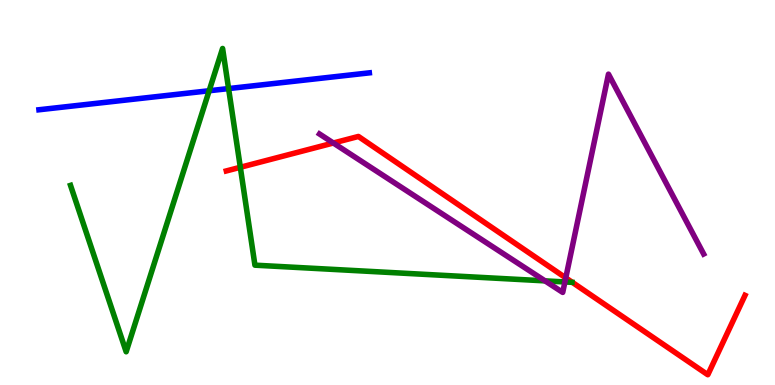[{'lines': ['blue', 'red'], 'intersections': []}, {'lines': ['green', 'red'], 'intersections': [{'x': 3.1, 'y': 5.65}]}, {'lines': ['purple', 'red'], 'intersections': [{'x': 4.3, 'y': 6.29}, {'x': 7.3, 'y': 2.78}]}, {'lines': ['blue', 'green'], 'intersections': [{'x': 2.7, 'y': 7.64}, {'x': 2.95, 'y': 7.7}]}, {'lines': ['blue', 'purple'], 'intersections': []}, {'lines': ['green', 'purple'], 'intersections': [{'x': 7.03, 'y': 2.7}, {'x': 7.29, 'y': 2.68}]}]